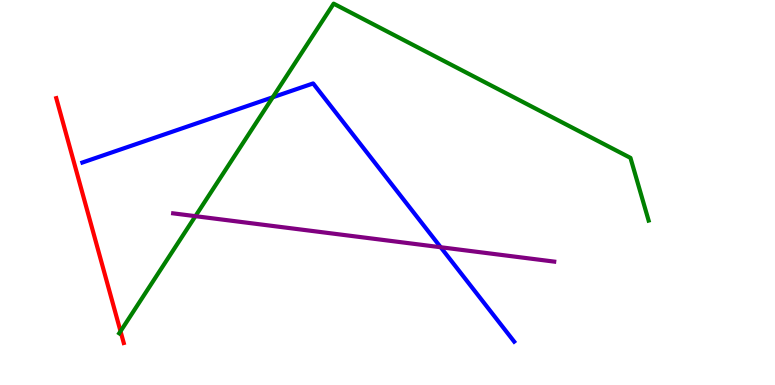[{'lines': ['blue', 'red'], 'intersections': []}, {'lines': ['green', 'red'], 'intersections': [{'x': 1.56, 'y': 1.4}]}, {'lines': ['purple', 'red'], 'intersections': []}, {'lines': ['blue', 'green'], 'intersections': [{'x': 3.52, 'y': 7.47}]}, {'lines': ['blue', 'purple'], 'intersections': [{'x': 5.69, 'y': 3.58}]}, {'lines': ['green', 'purple'], 'intersections': [{'x': 2.52, 'y': 4.39}]}]